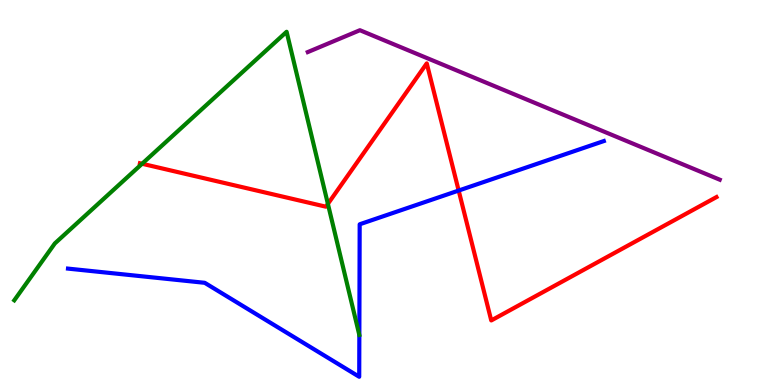[{'lines': ['blue', 'red'], 'intersections': [{'x': 5.92, 'y': 5.05}]}, {'lines': ['green', 'red'], 'intersections': [{'x': 1.83, 'y': 5.75}, {'x': 4.23, 'y': 4.7}]}, {'lines': ['purple', 'red'], 'intersections': []}, {'lines': ['blue', 'green'], 'intersections': []}, {'lines': ['blue', 'purple'], 'intersections': []}, {'lines': ['green', 'purple'], 'intersections': []}]